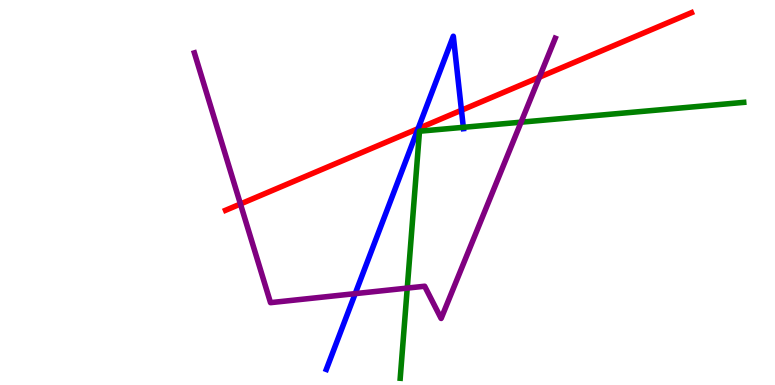[{'lines': ['blue', 'red'], 'intersections': [{'x': 5.39, 'y': 6.66}, {'x': 5.95, 'y': 7.14}]}, {'lines': ['green', 'red'], 'intersections': []}, {'lines': ['purple', 'red'], 'intersections': [{'x': 3.1, 'y': 4.7}, {'x': 6.96, 'y': 8.0}]}, {'lines': ['blue', 'green'], 'intersections': [{'x': 5.98, 'y': 6.69}]}, {'lines': ['blue', 'purple'], 'intersections': [{'x': 4.58, 'y': 2.37}]}, {'lines': ['green', 'purple'], 'intersections': [{'x': 5.25, 'y': 2.52}, {'x': 6.72, 'y': 6.83}]}]